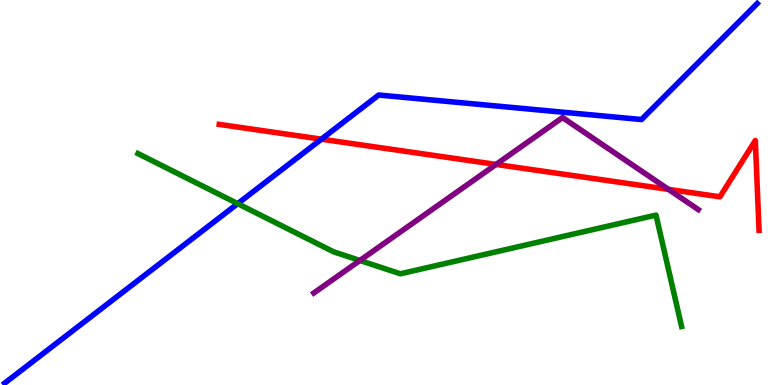[{'lines': ['blue', 'red'], 'intersections': [{'x': 4.15, 'y': 6.39}]}, {'lines': ['green', 'red'], 'intersections': []}, {'lines': ['purple', 'red'], 'intersections': [{'x': 6.4, 'y': 5.73}, {'x': 8.63, 'y': 5.08}]}, {'lines': ['blue', 'green'], 'intersections': [{'x': 3.07, 'y': 4.71}]}, {'lines': ['blue', 'purple'], 'intersections': []}, {'lines': ['green', 'purple'], 'intersections': [{'x': 4.64, 'y': 3.23}]}]